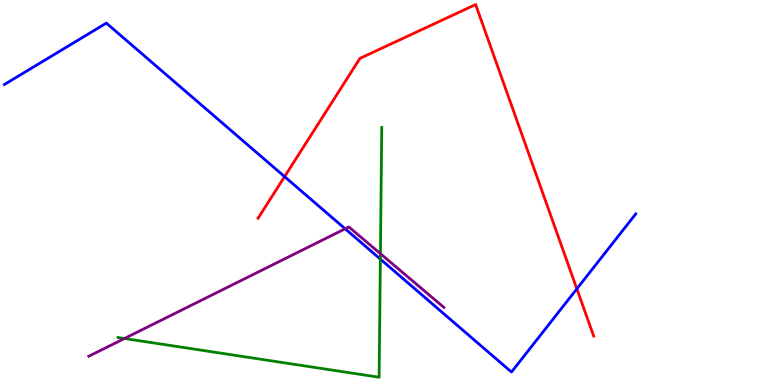[{'lines': ['blue', 'red'], 'intersections': [{'x': 3.67, 'y': 5.41}, {'x': 7.44, 'y': 2.5}]}, {'lines': ['green', 'red'], 'intersections': []}, {'lines': ['purple', 'red'], 'intersections': []}, {'lines': ['blue', 'green'], 'intersections': [{'x': 4.91, 'y': 3.27}]}, {'lines': ['blue', 'purple'], 'intersections': [{'x': 4.45, 'y': 4.06}]}, {'lines': ['green', 'purple'], 'intersections': [{'x': 1.61, 'y': 1.21}, {'x': 4.91, 'y': 3.41}]}]